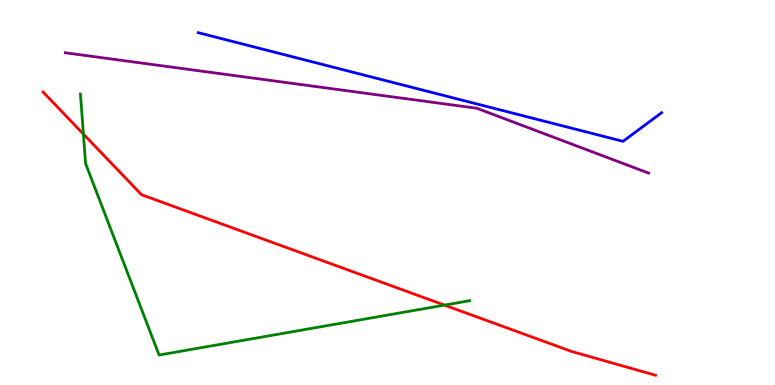[{'lines': ['blue', 'red'], 'intersections': []}, {'lines': ['green', 'red'], 'intersections': [{'x': 1.08, 'y': 6.52}, {'x': 5.74, 'y': 2.07}]}, {'lines': ['purple', 'red'], 'intersections': []}, {'lines': ['blue', 'green'], 'intersections': []}, {'lines': ['blue', 'purple'], 'intersections': []}, {'lines': ['green', 'purple'], 'intersections': []}]